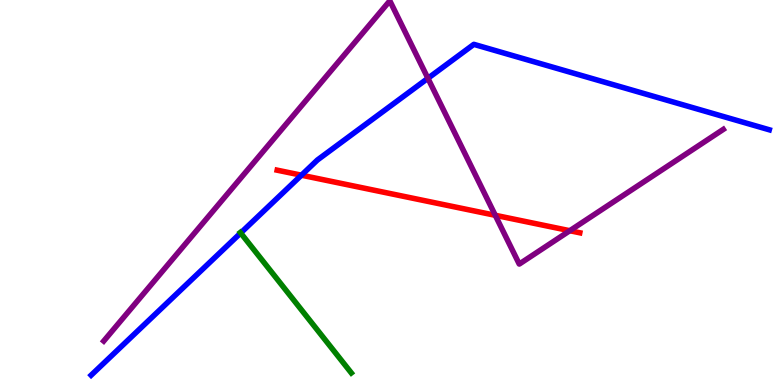[{'lines': ['blue', 'red'], 'intersections': [{'x': 3.89, 'y': 5.45}]}, {'lines': ['green', 'red'], 'intersections': []}, {'lines': ['purple', 'red'], 'intersections': [{'x': 6.39, 'y': 4.41}, {'x': 7.35, 'y': 4.01}]}, {'lines': ['blue', 'green'], 'intersections': [{'x': 3.11, 'y': 3.95}]}, {'lines': ['blue', 'purple'], 'intersections': [{'x': 5.52, 'y': 7.97}]}, {'lines': ['green', 'purple'], 'intersections': []}]